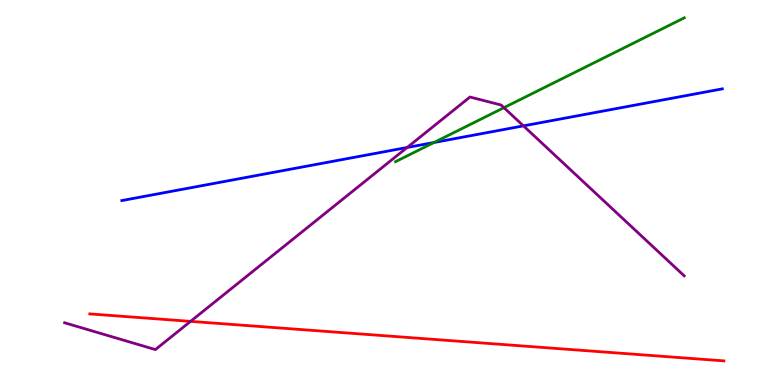[{'lines': ['blue', 'red'], 'intersections': []}, {'lines': ['green', 'red'], 'intersections': []}, {'lines': ['purple', 'red'], 'intersections': [{'x': 2.46, 'y': 1.65}]}, {'lines': ['blue', 'green'], 'intersections': [{'x': 5.6, 'y': 6.3}]}, {'lines': ['blue', 'purple'], 'intersections': [{'x': 5.25, 'y': 6.17}, {'x': 6.75, 'y': 6.73}]}, {'lines': ['green', 'purple'], 'intersections': [{'x': 6.5, 'y': 7.2}]}]